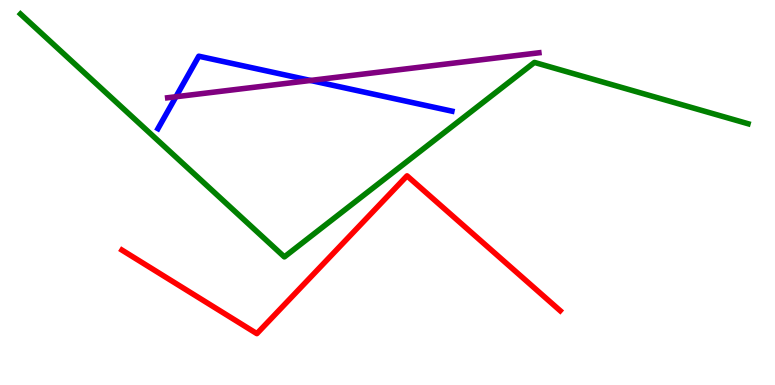[{'lines': ['blue', 'red'], 'intersections': []}, {'lines': ['green', 'red'], 'intersections': []}, {'lines': ['purple', 'red'], 'intersections': []}, {'lines': ['blue', 'green'], 'intersections': []}, {'lines': ['blue', 'purple'], 'intersections': [{'x': 2.27, 'y': 7.49}, {'x': 4.01, 'y': 7.91}]}, {'lines': ['green', 'purple'], 'intersections': []}]